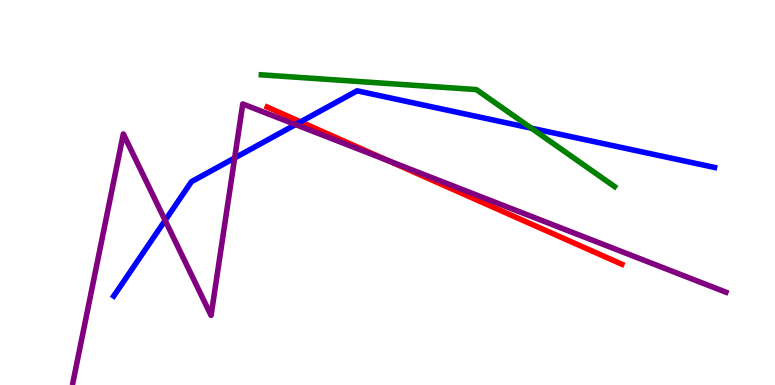[{'lines': ['blue', 'red'], 'intersections': [{'x': 3.88, 'y': 6.84}]}, {'lines': ['green', 'red'], 'intersections': []}, {'lines': ['purple', 'red'], 'intersections': [{'x': 5.0, 'y': 5.83}]}, {'lines': ['blue', 'green'], 'intersections': [{'x': 6.86, 'y': 6.67}]}, {'lines': ['blue', 'purple'], 'intersections': [{'x': 2.13, 'y': 4.28}, {'x': 3.03, 'y': 5.9}, {'x': 3.81, 'y': 6.76}]}, {'lines': ['green', 'purple'], 'intersections': []}]